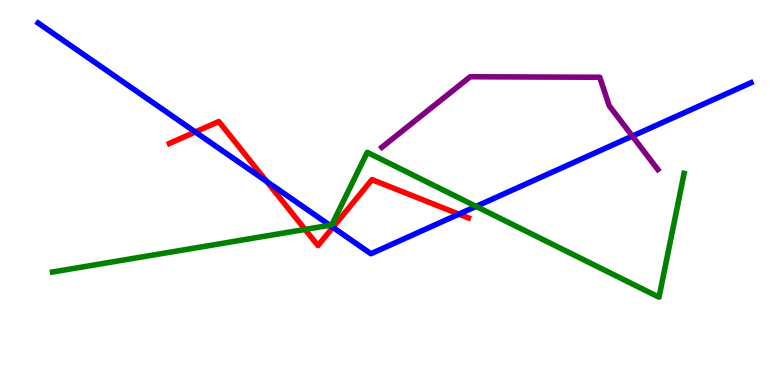[{'lines': ['blue', 'red'], 'intersections': [{'x': 2.52, 'y': 6.57}, {'x': 3.44, 'y': 5.29}, {'x': 4.3, 'y': 4.09}, {'x': 5.92, 'y': 4.44}]}, {'lines': ['green', 'red'], 'intersections': [{'x': 3.94, 'y': 4.04}]}, {'lines': ['purple', 'red'], 'intersections': []}, {'lines': ['blue', 'green'], 'intersections': [{'x': 4.26, 'y': 4.15}, {'x': 6.14, 'y': 4.64}]}, {'lines': ['blue', 'purple'], 'intersections': [{'x': 8.16, 'y': 6.46}]}, {'lines': ['green', 'purple'], 'intersections': []}]